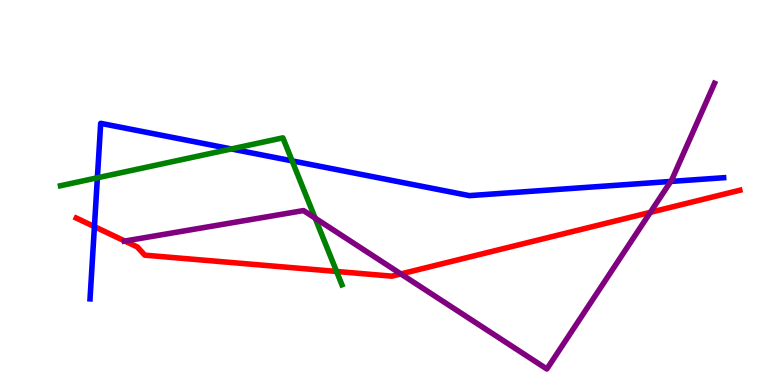[{'lines': ['blue', 'red'], 'intersections': [{'x': 1.22, 'y': 4.11}]}, {'lines': ['green', 'red'], 'intersections': [{'x': 4.34, 'y': 2.95}]}, {'lines': ['purple', 'red'], 'intersections': [{'x': 1.61, 'y': 3.74}, {'x': 5.17, 'y': 2.88}, {'x': 8.39, 'y': 4.48}]}, {'lines': ['blue', 'green'], 'intersections': [{'x': 1.26, 'y': 5.38}, {'x': 2.99, 'y': 6.13}, {'x': 3.77, 'y': 5.82}]}, {'lines': ['blue', 'purple'], 'intersections': [{'x': 8.65, 'y': 5.29}]}, {'lines': ['green', 'purple'], 'intersections': [{'x': 4.07, 'y': 4.33}]}]